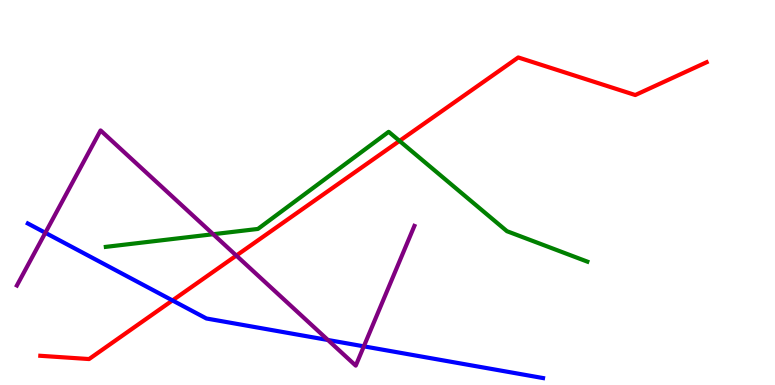[{'lines': ['blue', 'red'], 'intersections': [{'x': 2.23, 'y': 2.2}]}, {'lines': ['green', 'red'], 'intersections': [{'x': 5.15, 'y': 6.34}]}, {'lines': ['purple', 'red'], 'intersections': [{'x': 3.05, 'y': 3.36}]}, {'lines': ['blue', 'green'], 'intersections': []}, {'lines': ['blue', 'purple'], 'intersections': [{'x': 0.585, 'y': 3.95}, {'x': 4.23, 'y': 1.17}, {'x': 4.69, 'y': 1.0}]}, {'lines': ['green', 'purple'], 'intersections': [{'x': 2.75, 'y': 3.92}]}]